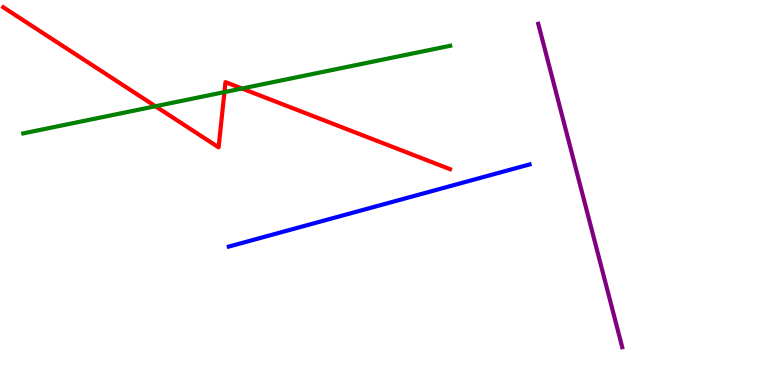[{'lines': ['blue', 'red'], 'intersections': []}, {'lines': ['green', 'red'], 'intersections': [{'x': 2.01, 'y': 7.24}, {'x': 2.9, 'y': 7.61}, {'x': 3.12, 'y': 7.7}]}, {'lines': ['purple', 'red'], 'intersections': []}, {'lines': ['blue', 'green'], 'intersections': []}, {'lines': ['blue', 'purple'], 'intersections': []}, {'lines': ['green', 'purple'], 'intersections': []}]